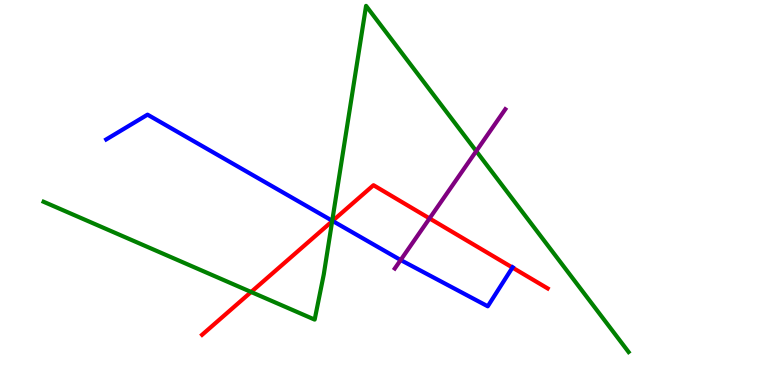[{'lines': ['blue', 'red'], 'intersections': [{'x': 4.29, 'y': 4.26}, {'x': 6.61, 'y': 3.05}]}, {'lines': ['green', 'red'], 'intersections': [{'x': 3.24, 'y': 2.42}, {'x': 4.29, 'y': 4.25}]}, {'lines': ['purple', 'red'], 'intersections': [{'x': 5.54, 'y': 4.33}]}, {'lines': ['blue', 'green'], 'intersections': [{'x': 4.29, 'y': 4.27}]}, {'lines': ['blue', 'purple'], 'intersections': [{'x': 5.17, 'y': 3.25}]}, {'lines': ['green', 'purple'], 'intersections': [{'x': 6.15, 'y': 6.07}]}]